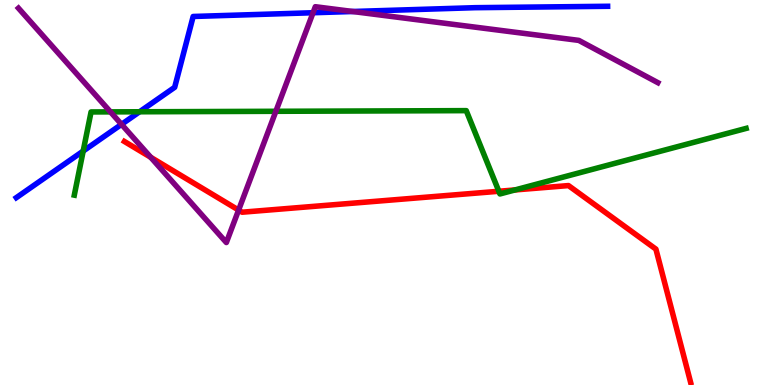[{'lines': ['blue', 'red'], 'intersections': []}, {'lines': ['green', 'red'], 'intersections': [{'x': 6.44, 'y': 5.03}, {'x': 6.64, 'y': 5.07}]}, {'lines': ['purple', 'red'], 'intersections': [{'x': 1.95, 'y': 5.91}, {'x': 3.08, 'y': 4.54}]}, {'lines': ['blue', 'green'], 'intersections': [{'x': 1.07, 'y': 6.08}, {'x': 1.8, 'y': 7.1}]}, {'lines': ['blue', 'purple'], 'intersections': [{'x': 1.57, 'y': 6.77}, {'x': 4.04, 'y': 9.67}, {'x': 4.55, 'y': 9.7}]}, {'lines': ['green', 'purple'], 'intersections': [{'x': 1.43, 'y': 7.09}, {'x': 3.56, 'y': 7.11}]}]